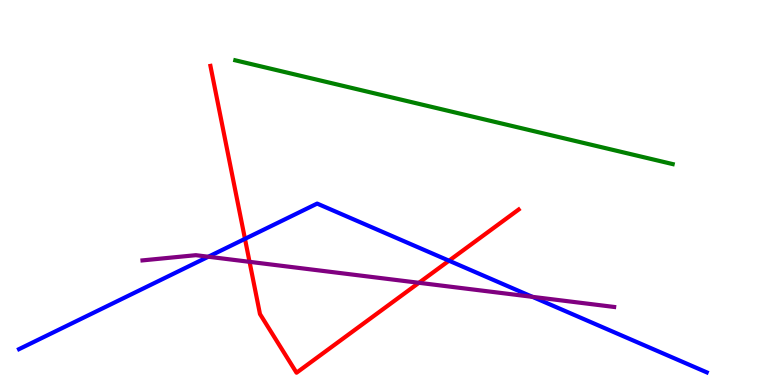[{'lines': ['blue', 'red'], 'intersections': [{'x': 3.16, 'y': 3.8}, {'x': 5.79, 'y': 3.23}]}, {'lines': ['green', 'red'], 'intersections': []}, {'lines': ['purple', 'red'], 'intersections': [{'x': 3.22, 'y': 3.2}, {'x': 5.41, 'y': 2.65}]}, {'lines': ['blue', 'green'], 'intersections': []}, {'lines': ['blue', 'purple'], 'intersections': [{'x': 2.69, 'y': 3.33}, {'x': 6.87, 'y': 2.29}]}, {'lines': ['green', 'purple'], 'intersections': []}]